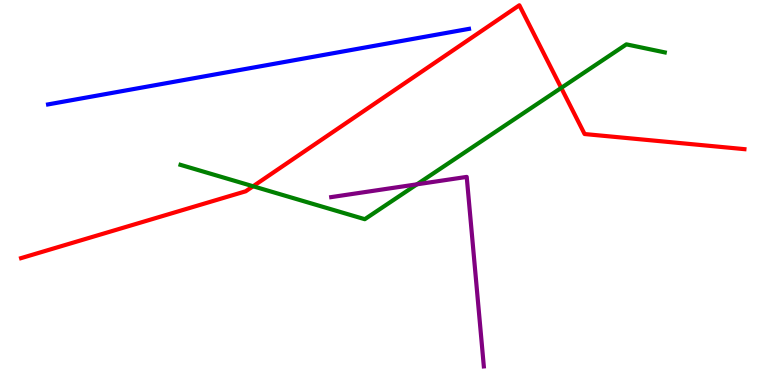[{'lines': ['blue', 'red'], 'intersections': []}, {'lines': ['green', 'red'], 'intersections': [{'x': 3.27, 'y': 5.16}, {'x': 7.24, 'y': 7.72}]}, {'lines': ['purple', 'red'], 'intersections': []}, {'lines': ['blue', 'green'], 'intersections': []}, {'lines': ['blue', 'purple'], 'intersections': []}, {'lines': ['green', 'purple'], 'intersections': [{'x': 5.38, 'y': 5.21}]}]